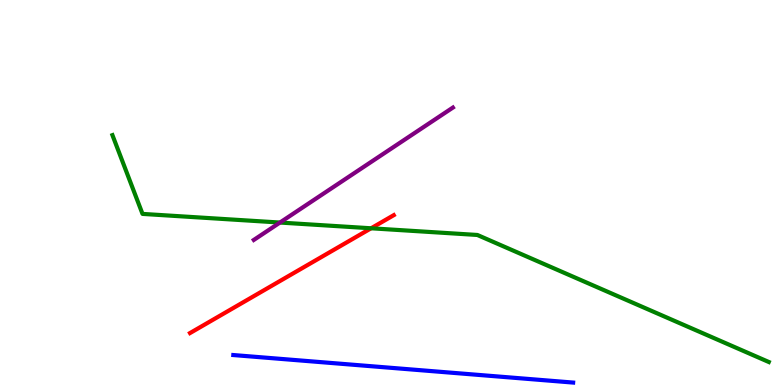[{'lines': ['blue', 'red'], 'intersections': []}, {'lines': ['green', 'red'], 'intersections': [{'x': 4.79, 'y': 4.07}]}, {'lines': ['purple', 'red'], 'intersections': []}, {'lines': ['blue', 'green'], 'intersections': []}, {'lines': ['blue', 'purple'], 'intersections': []}, {'lines': ['green', 'purple'], 'intersections': [{'x': 3.61, 'y': 4.22}]}]